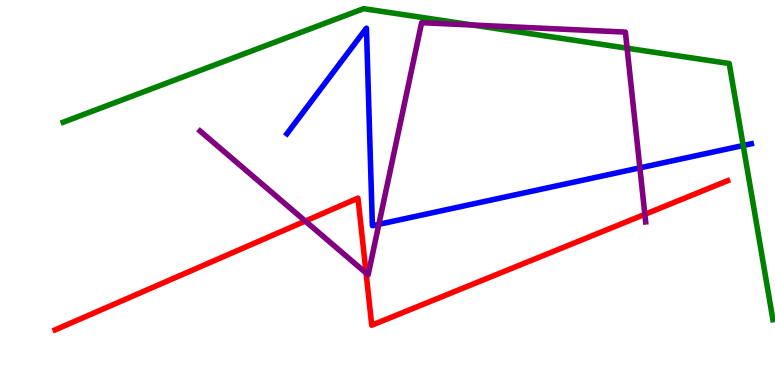[{'lines': ['blue', 'red'], 'intersections': []}, {'lines': ['green', 'red'], 'intersections': []}, {'lines': ['purple', 'red'], 'intersections': [{'x': 3.94, 'y': 4.26}, {'x': 4.72, 'y': 2.91}, {'x': 8.32, 'y': 4.43}]}, {'lines': ['blue', 'green'], 'intersections': [{'x': 9.59, 'y': 6.22}]}, {'lines': ['blue', 'purple'], 'intersections': [{'x': 4.89, 'y': 4.17}, {'x': 8.26, 'y': 5.64}]}, {'lines': ['green', 'purple'], 'intersections': [{'x': 6.1, 'y': 9.35}, {'x': 8.09, 'y': 8.75}]}]